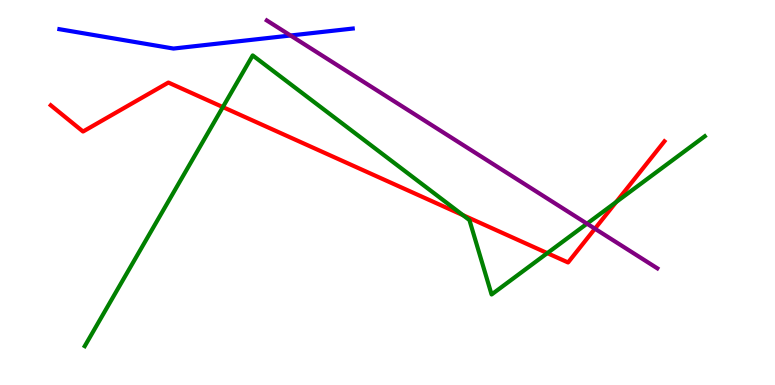[{'lines': ['blue', 'red'], 'intersections': []}, {'lines': ['green', 'red'], 'intersections': [{'x': 2.88, 'y': 7.22}, {'x': 5.97, 'y': 4.41}, {'x': 7.06, 'y': 3.43}, {'x': 7.95, 'y': 4.75}]}, {'lines': ['purple', 'red'], 'intersections': [{'x': 7.68, 'y': 4.06}]}, {'lines': ['blue', 'green'], 'intersections': []}, {'lines': ['blue', 'purple'], 'intersections': [{'x': 3.75, 'y': 9.08}]}, {'lines': ['green', 'purple'], 'intersections': [{'x': 7.57, 'y': 4.19}]}]